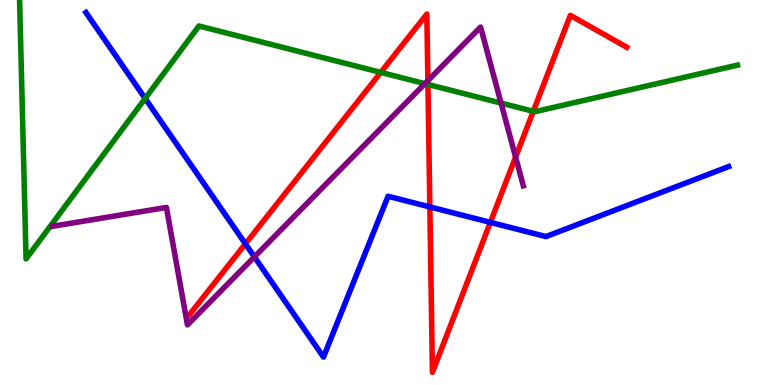[{'lines': ['blue', 'red'], 'intersections': [{'x': 3.17, 'y': 3.67}, {'x': 5.55, 'y': 4.63}, {'x': 6.33, 'y': 4.22}]}, {'lines': ['green', 'red'], 'intersections': [{'x': 4.91, 'y': 8.12}, {'x': 5.52, 'y': 7.81}, {'x': 6.88, 'y': 7.11}]}, {'lines': ['purple', 'red'], 'intersections': [{'x': 5.52, 'y': 7.91}, {'x': 6.65, 'y': 5.92}]}, {'lines': ['blue', 'green'], 'intersections': [{'x': 1.87, 'y': 7.44}]}, {'lines': ['blue', 'purple'], 'intersections': [{'x': 3.28, 'y': 3.33}]}, {'lines': ['green', 'purple'], 'intersections': [{'x': 5.48, 'y': 7.83}, {'x': 6.47, 'y': 7.32}]}]